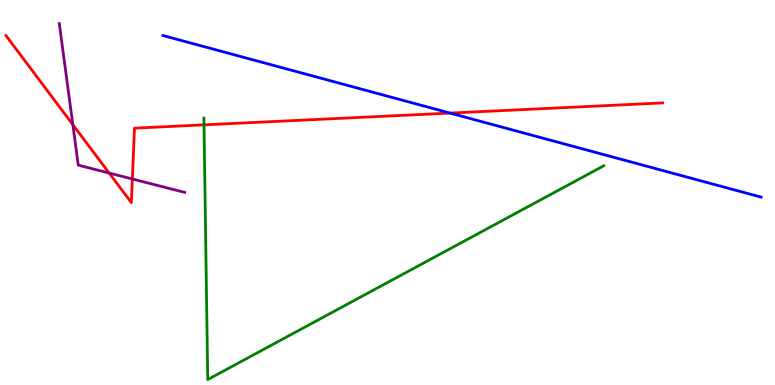[{'lines': ['blue', 'red'], 'intersections': [{'x': 5.81, 'y': 7.06}]}, {'lines': ['green', 'red'], 'intersections': [{'x': 2.63, 'y': 6.76}]}, {'lines': ['purple', 'red'], 'intersections': [{'x': 0.94, 'y': 6.76}, {'x': 1.41, 'y': 5.51}, {'x': 1.71, 'y': 5.35}]}, {'lines': ['blue', 'green'], 'intersections': []}, {'lines': ['blue', 'purple'], 'intersections': []}, {'lines': ['green', 'purple'], 'intersections': []}]